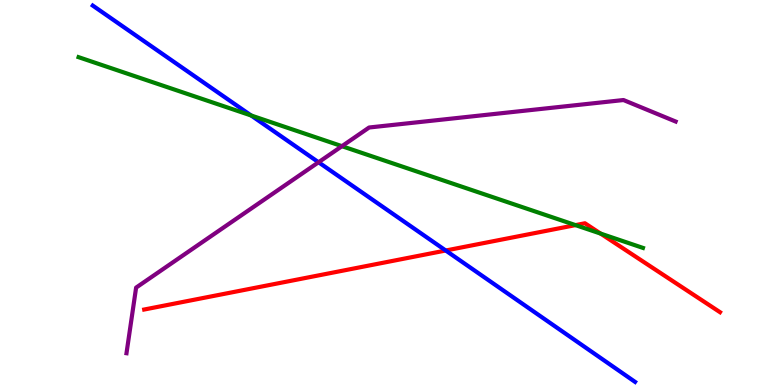[{'lines': ['blue', 'red'], 'intersections': [{'x': 5.75, 'y': 3.49}]}, {'lines': ['green', 'red'], 'intersections': [{'x': 7.43, 'y': 4.15}, {'x': 7.75, 'y': 3.93}]}, {'lines': ['purple', 'red'], 'intersections': []}, {'lines': ['blue', 'green'], 'intersections': [{'x': 3.24, 'y': 7.0}]}, {'lines': ['blue', 'purple'], 'intersections': [{'x': 4.11, 'y': 5.79}]}, {'lines': ['green', 'purple'], 'intersections': [{'x': 4.41, 'y': 6.2}]}]